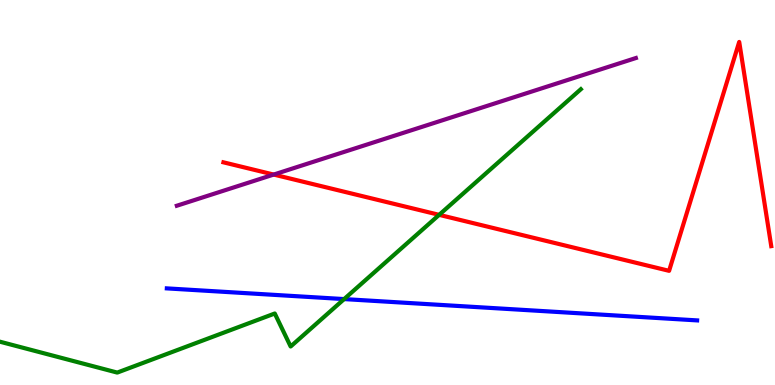[{'lines': ['blue', 'red'], 'intersections': []}, {'lines': ['green', 'red'], 'intersections': [{'x': 5.67, 'y': 4.42}]}, {'lines': ['purple', 'red'], 'intersections': [{'x': 3.53, 'y': 5.47}]}, {'lines': ['blue', 'green'], 'intersections': [{'x': 4.44, 'y': 2.23}]}, {'lines': ['blue', 'purple'], 'intersections': []}, {'lines': ['green', 'purple'], 'intersections': []}]